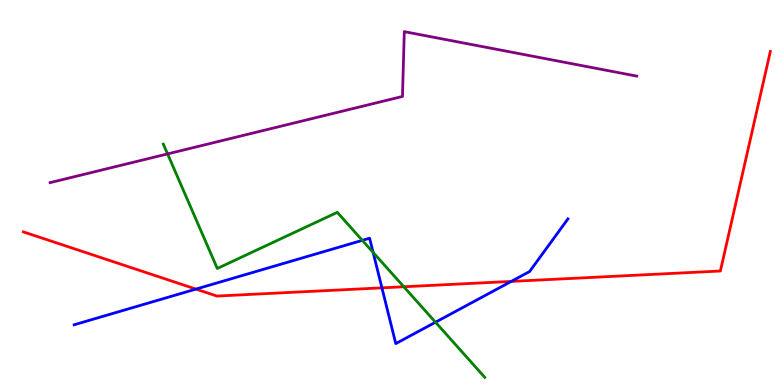[{'lines': ['blue', 'red'], 'intersections': [{'x': 2.53, 'y': 2.49}, {'x': 4.93, 'y': 2.52}, {'x': 6.6, 'y': 2.69}]}, {'lines': ['green', 'red'], 'intersections': [{'x': 5.21, 'y': 2.55}]}, {'lines': ['purple', 'red'], 'intersections': []}, {'lines': ['blue', 'green'], 'intersections': [{'x': 4.68, 'y': 3.76}, {'x': 4.81, 'y': 3.44}, {'x': 5.62, 'y': 1.63}]}, {'lines': ['blue', 'purple'], 'intersections': []}, {'lines': ['green', 'purple'], 'intersections': [{'x': 2.16, 'y': 6.0}]}]